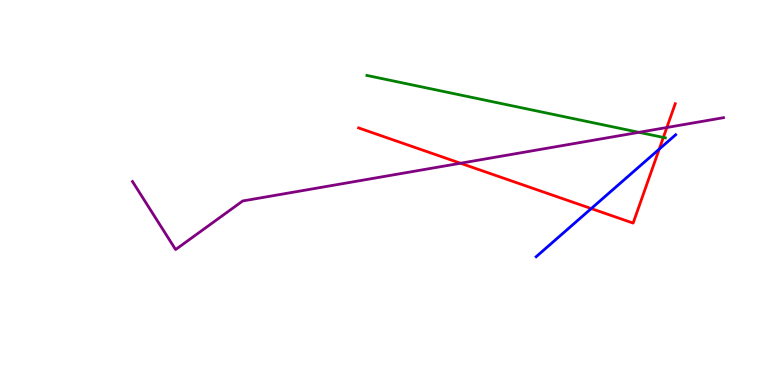[{'lines': ['blue', 'red'], 'intersections': [{'x': 7.63, 'y': 4.58}, {'x': 8.51, 'y': 6.13}]}, {'lines': ['green', 'red'], 'intersections': [{'x': 8.56, 'y': 6.43}]}, {'lines': ['purple', 'red'], 'intersections': [{'x': 5.94, 'y': 5.76}, {'x': 8.6, 'y': 6.69}]}, {'lines': ['blue', 'green'], 'intersections': []}, {'lines': ['blue', 'purple'], 'intersections': []}, {'lines': ['green', 'purple'], 'intersections': [{'x': 8.24, 'y': 6.56}]}]